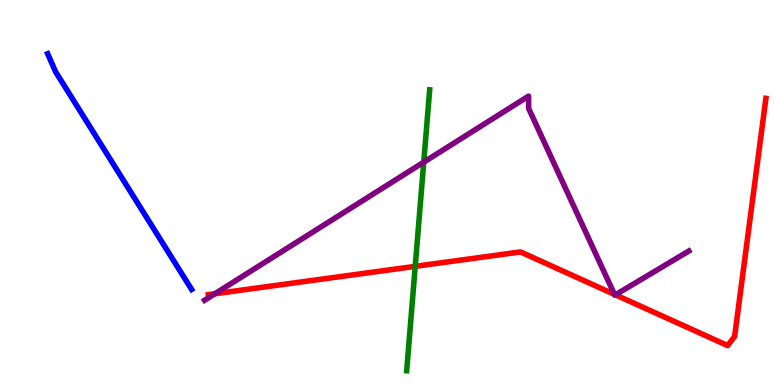[{'lines': ['blue', 'red'], 'intersections': []}, {'lines': ['green', 'red'], 'intersections': [{'x': 5.36, 'y': 3.08}]}, {'lines': ['purple', 'red'], 'intersections': [{'x': 2.77, 'y': 2.37}, {'x': 7.93, 'y': 2.35}, {'x': 7.94, 'y': 2.34}]}, {'lines': ['blue', 'green'], 'intersections': []}, {'lines': ['blue', 'purple'], 'intersections': []}, {'lines': ['green', 'purple'], 'intersections': [{'x': 5.47, 'y': 5.79}]}]